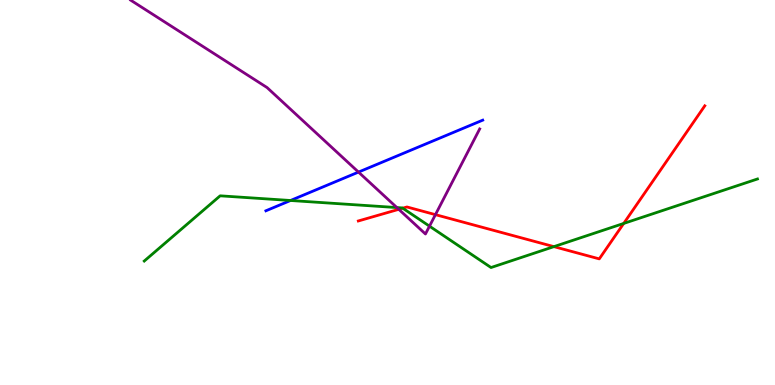[{'lines': ['blue', 'red'], 'intersections': []}, {'lines': ['green', 'red'], 'intersections': [{'x': 5.2, 'y': 4.59}, {'x': 7.15, 'y': 3.59}, {'x': 8.05, 'y': 4.2}]}, {'lines': ['purple', 'red'], 'intersections': [{'x': 5.15, 'y': 4.56}, {'x': 5.62, 'y': 4.42}]}, {'lines': ['blue', 'green'], 'intersections': [{'x': 3.75, 'y': 4.79}]}, {'lines': ['blue', 'purple'], 'intersections': [{'x': 4.63, 'y': 5.53}]}, {'lines': ['green', 'purple'], 'intersections': [{'x': 5.12, 'y': 4.61}, {'x': 5.54, 'y': 4.13}]}]